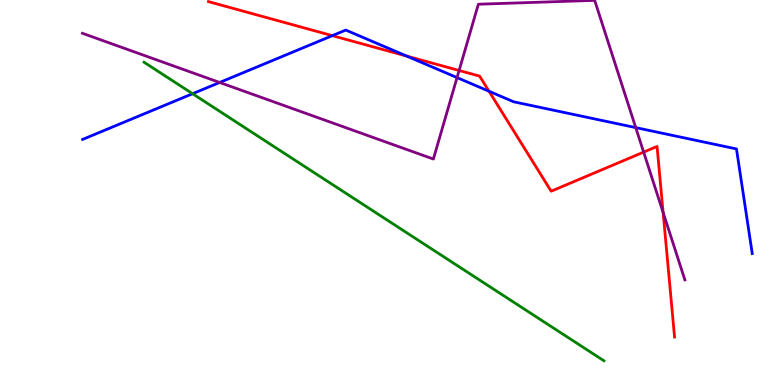[{'lines': ['blue', 'red'], 'intersections': [{'x': 4.29, 'y': 9.07}, {'x': 5.25, 'y': 8.54}, {'x': 6.31, 'y': 7.63}]}, {'lines': ['green', 'red'], 'intersections': []}, {'lines': ['purple', 'red'], 'intersections': [{'x': 5.92, 'y': 8.17}, {'x': 8.31, 'y': 6.05}, {'x': 8.56, 'y': 4.48}]}, {'lines': ['blue', 'green'], 'intersections': [{'x': 2.48, 'y': 7.57}]}, {'lines': ['blue', 'purple'], 'intersections': [{'x': 2.83, 'y': 7.86}, {'x': 5.9, 'y': 7.98}, {'x': 8.2, 'y': 6.69}]}, {'lines': ['green', 'purple'], 'intersections': []}]